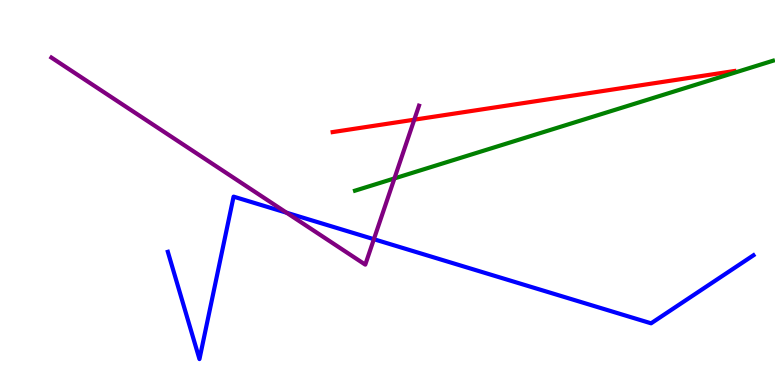[{'lines': ['blue', 'red'], 'intersections': []}, {'lines': ['green', 'red'], 'intersections': []}, {'lines': ['purple', 'red'], 'intersections': [{'x': 5.35, 'y': 6.89}]}, {'lines': ['blue', 'green'], 'intersections': []}, {'lines': ['blue', 'purple'], 'intersections': [{'x': 3.7, 'y': 4.47}, {'x': 4.82, 'y': 3.79}]}, {'lines': ['green', 'purple'], 'intersections': [{'x': 5.09, 'y': 5.37}]}]